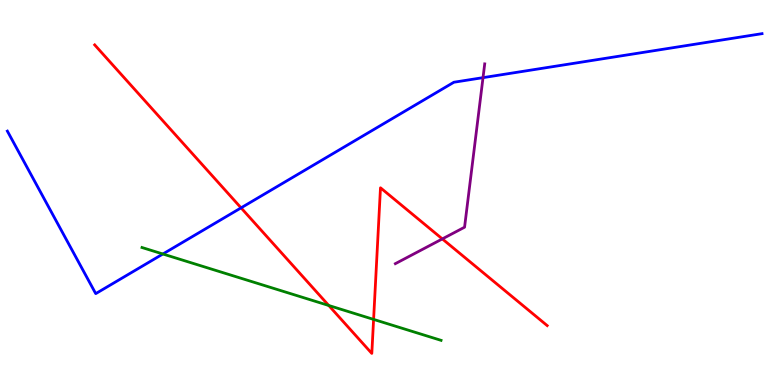[{'lines': ['blue', 'red'], 'intersections': [{'x': 3.11, 'y': 4.6}]}, {'lines': ['green', 'red'], 'intersections': [{'x': 4.24, 'y': 2.07}, {'x': 4.82, 'y': 1.7}]}, {'lines': ['purple', 'red'], 'intersections': [{'x': 5.71, 'y': 3.79}]}, {'lines': ['blue', 'green'], 'intersections': [{'x': 2.1, 'y': 3.4}]}, {'lines': ['blue', 'purple'], 'intersections': [{'x': 6.23, 'y': 7.98}]}, {'lines': ['green', 'purple'], 'intersections': []}]